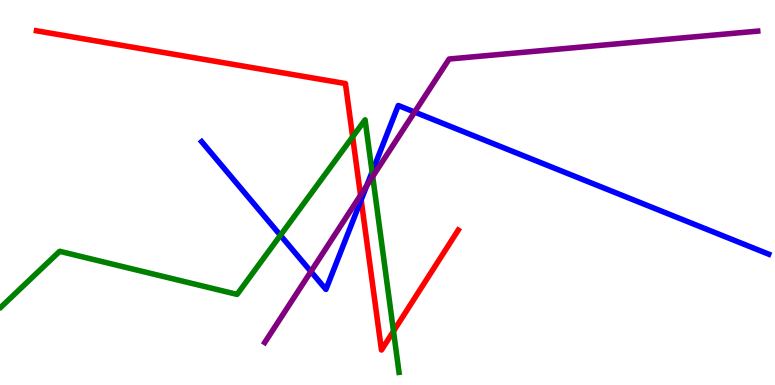[{'lines': ['blue', 'red'], 'intersections': [{'x': 4.66, 'y': 4.81}]}, {'lines': ['green', 'red'], 'intersections': [{'x': 4.55, 'y': 6.45}, {'x': 5.08, 'y': 1.4}]}, {'lines': ['purple', 'red'], 'intersections': [{'x': 4.65, 'y': 4.93}]}, {'lines': ['blue', 'green'], 'intersections': [{'x': 3.62, 'y': 3.89}, {'x': 4.8, 'y': 5.53}]}, {'lines': ['blue', 'purple'], 'intersections': [{'x': 4.01, 'y': 2.95}, {'x': 4.73, 'y': 5.18}, {'x': 5.35, 'y': 7.09}]}, {'lines': ['green', 'purple'], 'intersections': [{'x': 4.81, 'y': 5.42}]}]